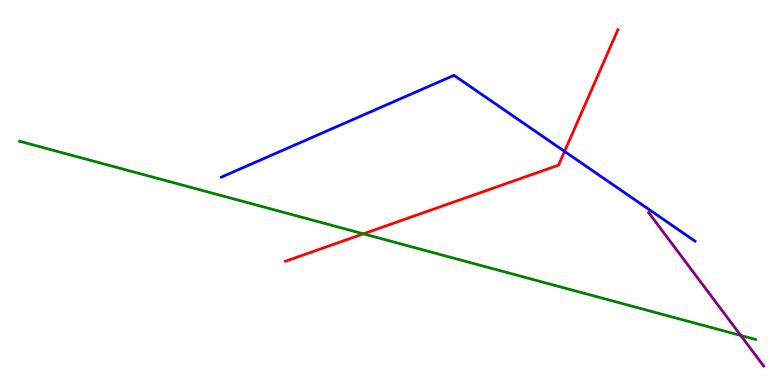[{'lines': ['blue', 'red'], 'intersections': [{'x': 7.28, 'y': 6.07}]}, {'lines': ['green', 'red'], 'intersections': [{'x': 4.69, 'y': 3.93}]}, {'lines': ['purple', 'red'], 'intersections': []}, {'lines': ['blue', 'green'], 'intersections': []}, {'lines': ['blue', 'purple'], 'intersections': []}, {'lines': ['green', 'purple'], 'intersections': [{'x': 9.56, 'y': 1.29}]}]